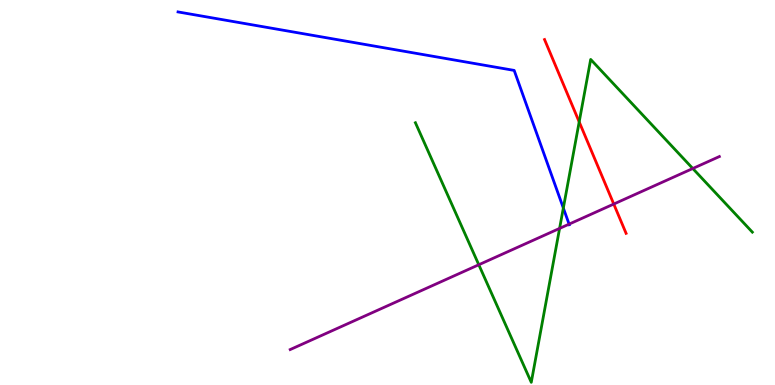[{'lines': ['blue', 'red'], 'intersections': []}, {'lines': ['green', 'red'], 'intersections': [{'x': 7.47, 'y': 6.83}]}, {'lines': ['purple', 'red'], 'intersections': [{'x': 7.92, 'y': 4.7}]}, {'lines': ['blue', 'green'], 'intersections': [{'x': 7.27, 'y': 4.6}]}, {'lines': ['blue', 'purple'], 'intersections': [{'x': 7.34, 'y': 4.18}]}, {'lines': ['green', 'purple'], 'intersections': [{'x': 6.18, 'y': 3.12}, {'x': 7.22, 'y': 4.07}, {'x': 8.94, 'y': 5.62}]}]